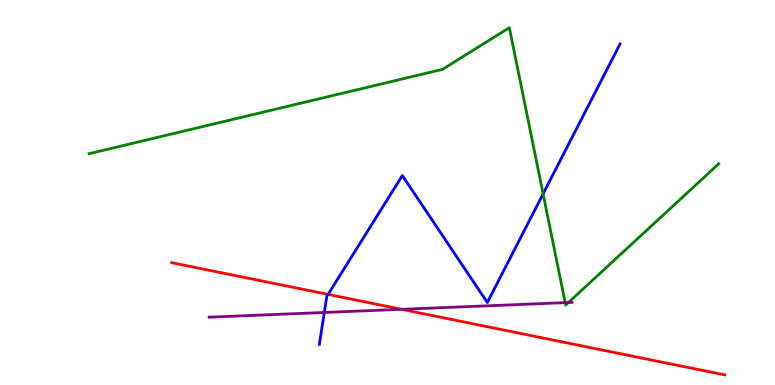[{'lines': ['blue', 'red'], 'intersections': [{'x': 4.23, 'y': 2.35}]}, {'lines': ['green', 'red'], 'intersections': []}, {'lines': ['purple', 'red'], 'intersections': [{'x': 5.18, 'y': 1.97}]}, {'lines': ['blue', 'green'], 'intersections': [{'x': 7.01, 'y': 4.96}]}, {'lines': ['blue', 'purple'], 'intersections': [{'x': 4.18, 'y': 1.88}]}, {'lines': ['green', 'purple'], 'intersections': [{'x': 7.29, 'y': 2.14}, {'x': 7.33, 'y': 2.14}]}]